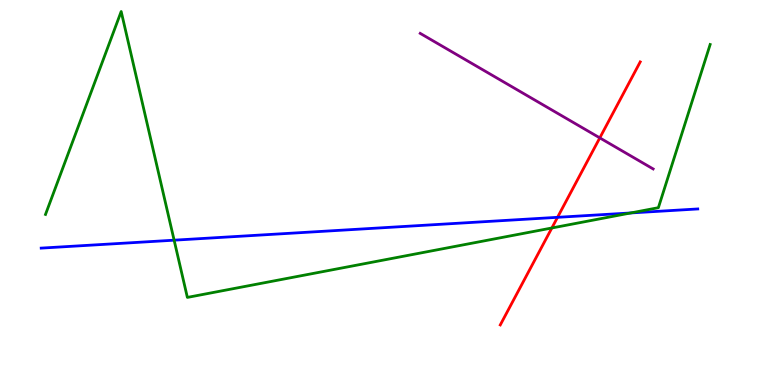[{'lines': ['blue', 'red'], 'intersections': [{'x': 7.19, 'y': 4.36}]}, {'lines': ['green', 'red'], 'intersections': [{'x': 7.12, 'y': 4.08}]}, {'lines': ['purple', 'red'], 'intersections': [{'x': 7.74, 'y': 6.42}]}, {'lines': ['blue', 'green'], 'intersections': [{'x': 2.25, 'y': 3.76}, {'x': 8.14, 'y': 4.47}]}, {'lines': ['blue', 'purple'], 'intersections': []}, {'lines': ['green', 'purple'], 'intersections': []}]